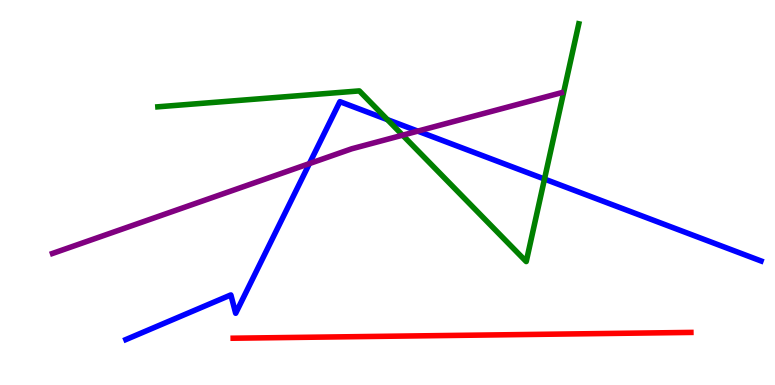[{'lines': ['blue', 'red'], 'intersections': []}, {'lines': ['green', 'red'], 'intersections': []}, {'lines': ['purple', 'red'], 'intersections': []}, {'lines': ['blue', 'green'], 'intersections': [{'x': 5.0, 'y': 6.89}, {'x': 7.03, 'y': 5.35}]}, {'lines': ['blue', 'purple'], 'intersections': [{'x': 3.99, 'y': 5.75}, {'x': 5.39, 'y': 6.59}]}, {'lines': ['green', 'purple'], 'intersections': [{'x': 5.2, 'y': 6.49}]}]